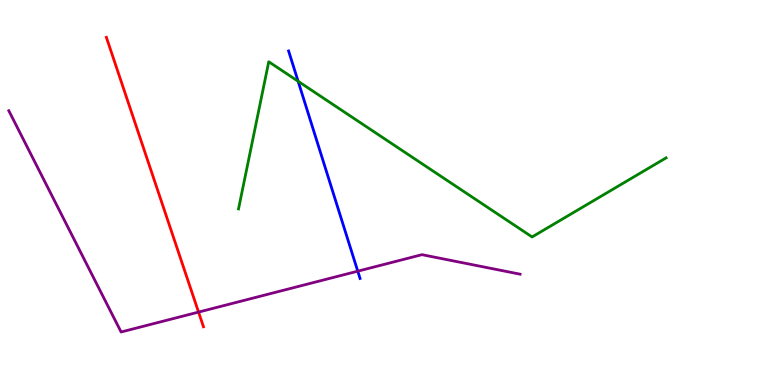[{'lines': ['blue', 'red'], 'intersections': []}, {'lines': ['green', 'red'], 'intersections': []}, {'lines': ['purple', 'red'], 'intersections': [{'x': 2.56, 'y': 1.89}]}, {'lines': ['blue', 'green'], 'intersections': [{'x': 3.85, 'y': 7.89}]}, {'lines': ['blue', 'purple'], 'intersections': [{'x': 4.62, 'y': 2.96}]}, {'lines': ['green', 'purple'], 'intersections': []}]